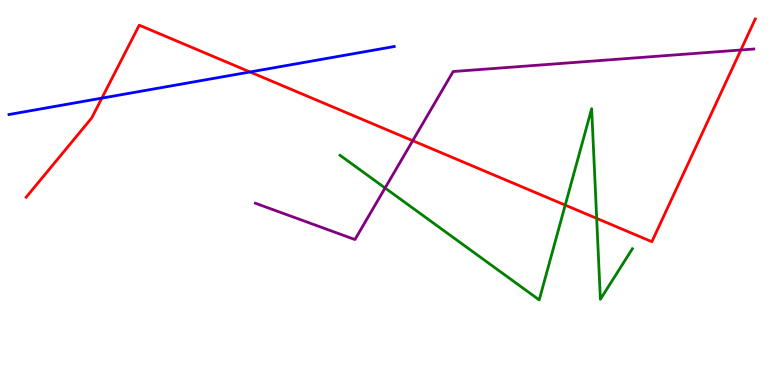[{'lines': ['blue', 'red'], 'intersections': [{'x': 1.31, 'y': 7.45}, {'x': 3.23, 'y': 8.13}]}, {'lines': ['green', 'red'], 'intersections': [{'x': 7.29, 'y': 4.67}, {'x': 7.7, 'y': 4.33}]}, {'lines': ['purple', 'red'], 'intersections': [{'x': 5.33, 'y': 6.35}, {'x': 9.56, 'y': 8.7}]}, {'lines': ['blue', 'green'], 'intersections': []}, {'lines': ['blue', 'purple'], 'intersections': []}, {'lines': ['green', 'purple'], 'intersections': [{'x': 4.97, 'y': 5.12}]}]